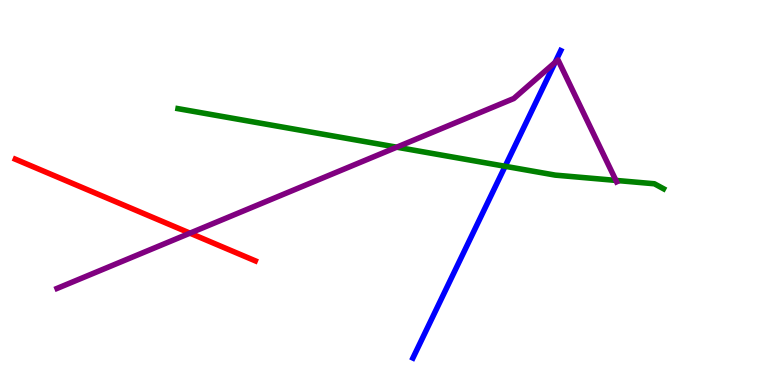[{'lines': ['blue', 'red'], 'intersections': []}, {'lines': ['green', 'red'], 'intersections': []}, {'lines': ['purple', 'red'], 'intersections': [{'x': 2.45, 'y': 3.94}]}, {'lines': ['blue', 'green'], 'intersections': [{'x': 6.52, 'y': 5.68}]}, {'lines': ['blue', 'purple'], 'intersections': [{'x': 7.16, 'y': 8.38}]}, {'lines': ['green', 'purple'], 'intersections': [{'x': 5.12, 'y': 6.18}, {'x': 7.95, 'y': 5.31}]}]